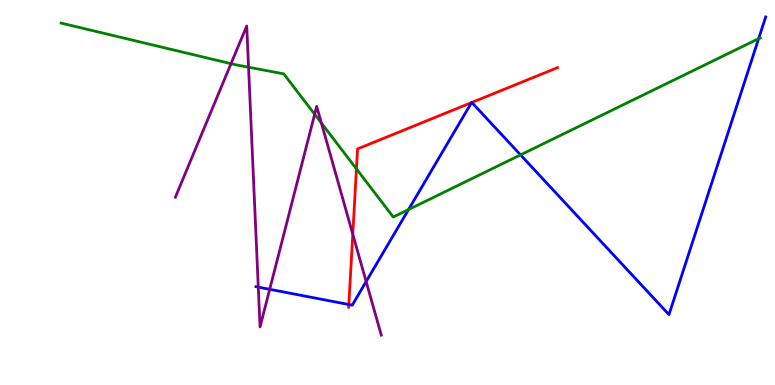[{'lines': ['blue', 'red'], 'intersections': [{'x': 4.5, 'y': 2.09}, {'x': 6.08, 'y': 7.34}, {'x': 6.09, 'y': 7.34}]}, {'lines': ['green', 'red'], 'intersections': [{'x': 4.6, 'y': 5.61}]}, {'lines': ['purple', 'red'], 'intersections': [{'x': 4.55, 'y': 3.92}]}, {'lines': ['blue', 'green'], 'intersections': [{'x': 5.27, 'y': 4.56}, {'x': 6.72, 'y': 5.98}, {'x': 9.79, 'y': 9.0}]}, {'lines': ['blue', 'purple'], 'intersections': [{'x': 3.33, 'y': 2.54}, {'x': 3.48, 'y': 2.49}, {'x': 4.72, 'y': 2.69}]}, {'lines': ['green', 'purple'], 'intersections': [{'x': 2.98, 'y': 8.35}, {'x': 3.21, 'y': 8.25}, {'x': 4.06, 'y': 7.03}, {'x': 4.15, 'y': 6.8}]}]